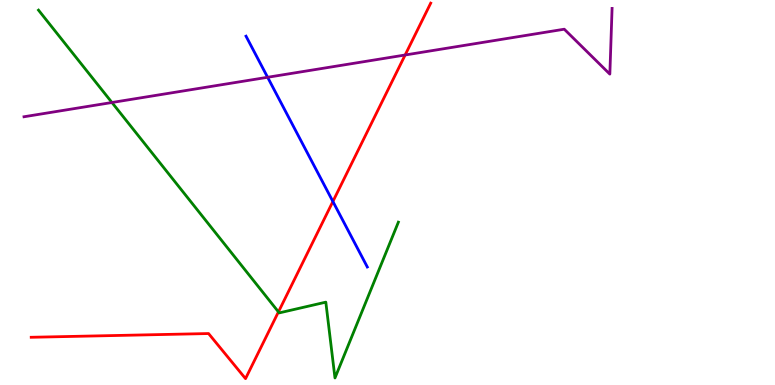[{'lines': ['blue', 'red'], 'intersections': [{'x': 4.3, 'y': 4.77}]}, {'lines': ['green', 'red'], 'intersections': [{'x': 3.59, 'y': 1.9}]}, {'lines': ['purple', 'red'], 'intersections': [{'x': 5.23, 'y': 8.57}]}, {'lines': ['blue', 'green'], 'intersections': []}, {'lines': ['blue', 'purple'], 'intersections': [{'x': 3.45, 'y': 7.99}]}, {'lines': ['green', 'purple'], 'intersections': [{'x': 1.44, 'y': 7.34}]}]